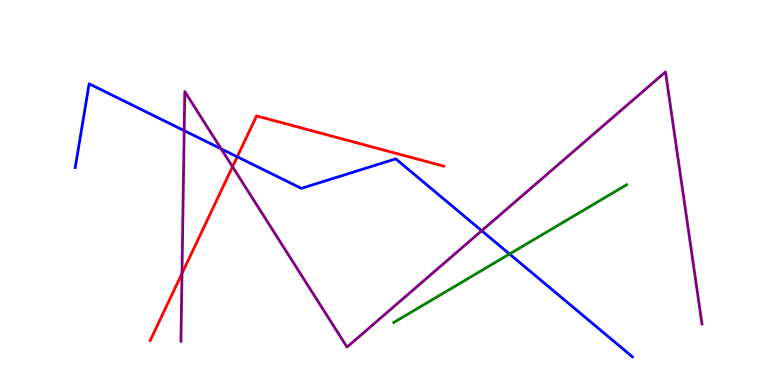[{'lines': ['blue', 'red'], 'intersections': [{'x': 3.06, 'y': 5.93}]}, {'lines': ['green', 'red'], 'intersections': []}, {'lines': ['purple', 'red'], 'intersections': [{'x': 2.35, 'y': 2.9}, {'x': 3.0, 'y': 5.67}]}, {'lines': ['blue', 'green'], 'intersections': [{'x': 6.57, 'y': 3.4}]}, {'lines': ['blue', 'purple'], 'intersections': [{'x': 2.38, 'y': 6.61}, {'x': 2.85, 'y': 6.13}, {'x': 6.22, 'y': 4.01}]}, {'lines': ['green', 'purple'], 'intersections': []}]